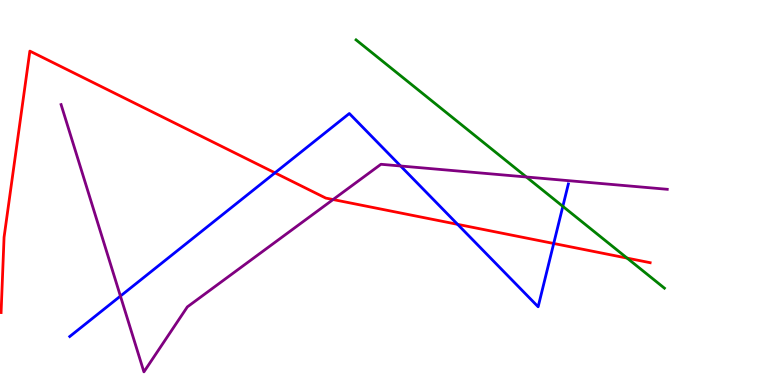[{'lines': ['blue', 'red'], 'intersections': [{'x': 3.55, 'y': 5.51}, {'x': 5.9, 'y': 4.17}, {'x': 7.14, 'y': 3.68}]}, {'lines': ['green', 'red'], 'intersections': [{'x': 8.09, 'y': 3.3}]}, {'lines': ['purple', 'red'], 'intersections': [{'x': 4.3, 'y': 4.82}]}, {'lines': ['blue', 'green'], 'intersections': [{'x': 7.26, 'y': 4.64}]}, {'lines': ['blue', 'purple'], 'intersections': [{'x': 1.55, 'y': 2.31}, {'x': 5.17, 'y': 5.69}]}, {'lines': ['green', 'purple'], 'intersections': [{'x': 6.79, 'y': 5.4}]}]